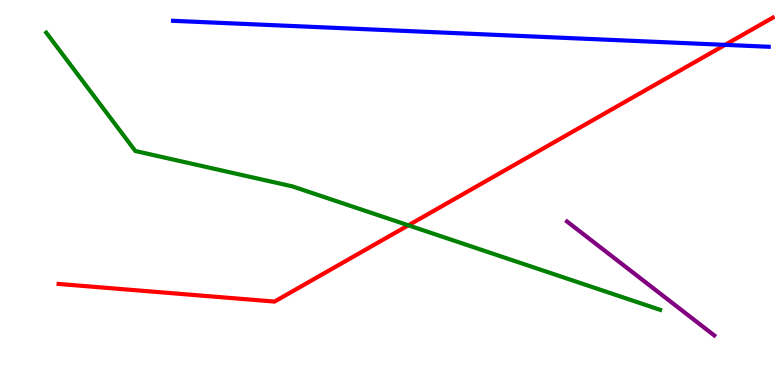[{'lines': ['blue', 'red'], 'intersections': [{'x': 9.36, 'y': 8.83}]}, {'lines': ['green', 'red'], 'intersections': [{'x': 5.27, 'y': 4.15}]}, {'lines': ['purple', 'red'], 'intersections': []}, {'lines': ['blue', 'green'], 'intersections': []}, {'lines': ['blue', 'purple'], 'intersections': []}, {'lines': ['green', 'purple'], 'intersections': []}]